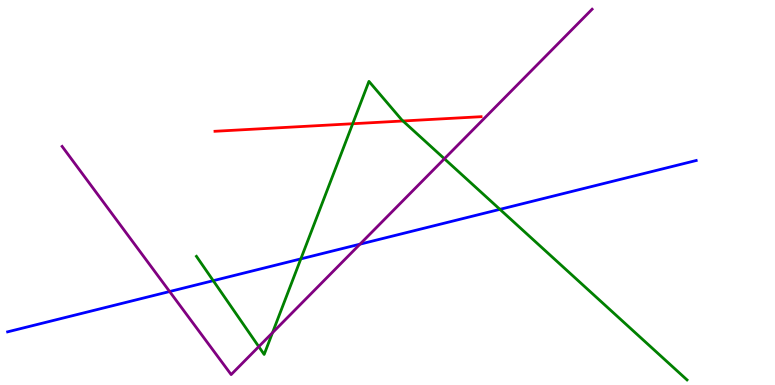[{'lines': ['blue', 'red'], 'intersections': []}, {'lines': ['green', 'red'], 'intersections': [{'x': 4.55, 'y': 6.79}, {'x': 5.2, 'y': 6.86}]}, {'lines': ['purple', 'red'], 'intersections': []}, {'lines': ['blue', 'green'], 'intersections': [{'x': 2.75, 'y': 2.71}, {'x': 3.88, 'y': 3.28}, {'x': 6.45, 'y': 4.56}]}, {'lines': ['blue', 'purple'], 'intersections': [{'x': 2.19, 'y': 2.43}, {'x': 4.65, 'y': 3.66}]}, {'lines': ['green', 'purple'], 'intersections': [{'x': 3.34, 'y': 0.997}, {'x': 3.52, 'y': 1.36}, {'x': 5.73, 'y': 5.88}]}]